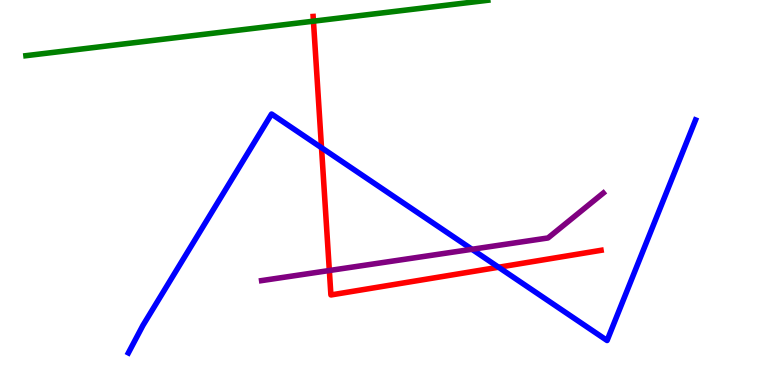[{'lines': ['blue', 'red'], 'intersections': [{'x': 4.15, 'y': 6.16}, {'x': 6.43, 'y': 3.06}]}, {'lines': ['green', 'red'], 'intersections': [{'x': 4.04, 'y': 9.45}]}, {'lines': ['purple', 'red'], 'intersections': [{'x': 4.25, 'y': 2.97}]}, {'lines': ['blue', 'green'], 'intersections': []}, {'lines': ['blue', 'purple'], 'intersections': [{'x': 6.09, 'y': 3.53}]}, {'lines': ['green', 'purple'], 'intersections': []}]